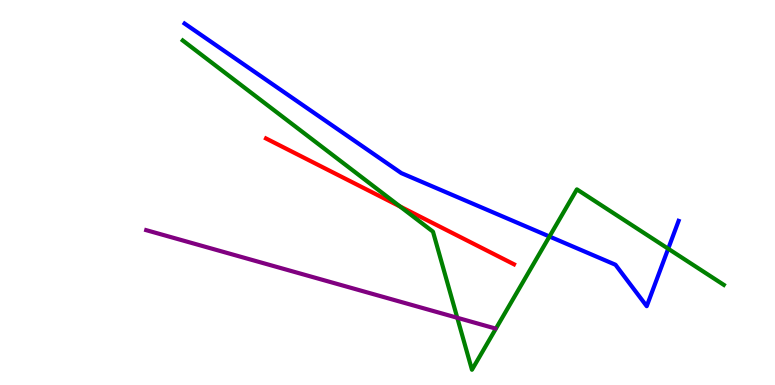[{'lines': ['blue', 'red'], 'intersections': []}, {'lines': ['green', 'red'], 'intersections': [{'x': 5.16, 'y': 4.64}]}, {'lines': ['purple', 'red'], 'intersections': []}, {'lines': ['blue', 'green'], 'intersections': [{'x': 7.09, 'y': 3.86}, {'x': 8.62, 'y': 3.54}]}, {'lines': ['blue', 'purple'], 'intersections': []}, {'lines': ['green', 'purple'], 'intersections': [{'x': 5.9, 'y': 1.75}]}]